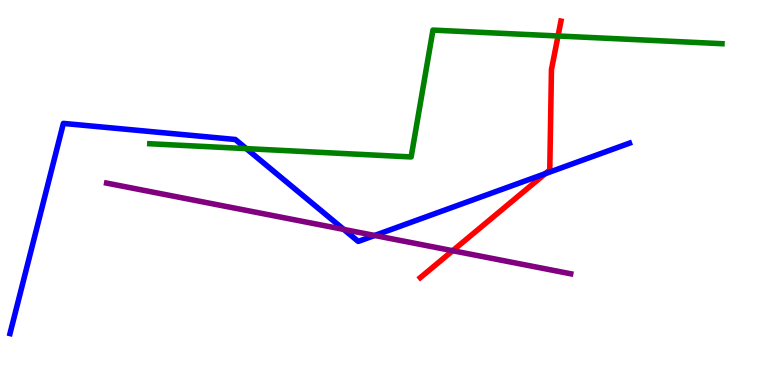[{'lines': ['blue', 'red'], 'intersections': [{'x': 7.04, 'y': 5.49}]}, {'lines': ['green', 'red'], 'intersections': [{'x': 7.2, 'y': 9.07}]}, {'lines': ['purple', 'red'], 'intersections': [{'x': 5.84, 'y': 3.49}]}, {'lines': ['blue', 'green'], 'intersections': [{'x': 3.18, 'y': 6.14}]}, {'lines': ['blue', 'purple'], 'intersections': [{'x': 4.44, 'y': 4.04}, {'x': 4.83, 'y': 3.88}]}, {'lines': ['green', 'purple'], 'intersections': []}]